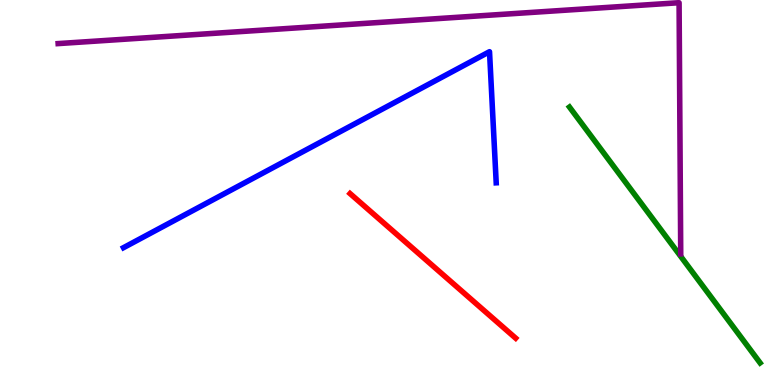[{'lines': ['blue', 'red'], 'intersections': []}, {'lines': ['green', 'red'], 'intersections': []}, {'lines': ['purple', 'red'], 'intersections': []}, {'lines': ['blue', 'green'], 'intersections': []}, {'lines': ['blue', 'purple'], 'intersections': []}, {'lines': ['green', 'purple'], 'intersections': []}]